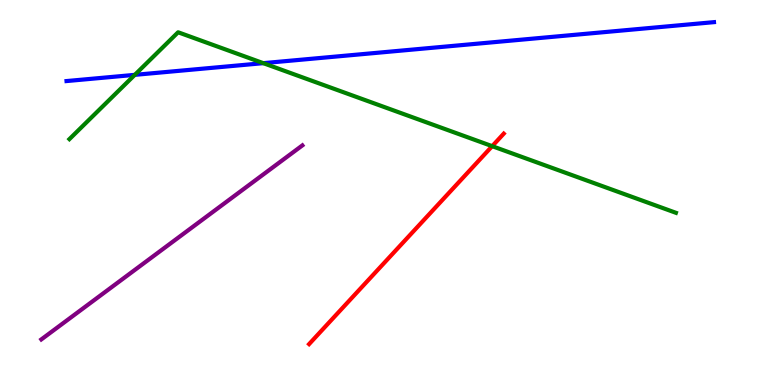[{'lines': ['blue', 'red'], 'intersections': []}, {'lines': ['green', 'red'], 'intersections': [{'x': 6.35, 'y': 6.2}]}, {'lines': ['purple', 'red'], 'intersections': []}, {'lines': ['blue', 'green'], 'intersections': [{'x': 1.74, 'y': 8.06}, {'x': 3.4, 'y': 8.36}]}, {'lines': ['blue', 'purple'], 'intersections': []}, {'lines': ['green', 'purple'], 'intersections': []}]